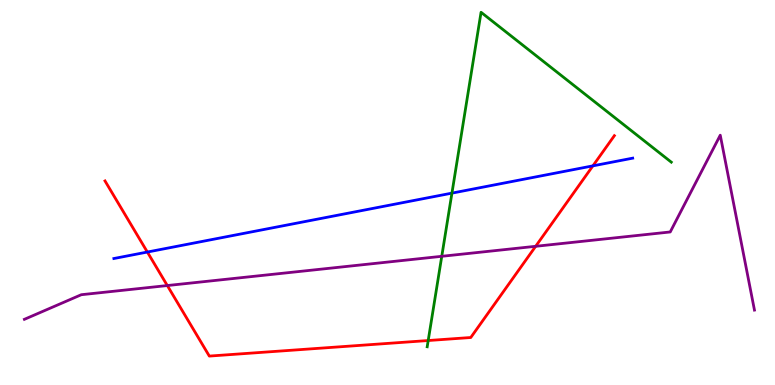[{'lines': ['blue', 'red'], 'intersections': [{'x': 1.9, 'y': 3.45}, {'x': 7.65, 'y': 5.69}]}, {'lines': ['green', 'red'], 'intersections': [{'x': 5.53, 'y': 1.16}]}, {'lines': ['purple', 'red'], 'intersections': [{'x': 2.16, 'y': 2.58}, {'x': 6.91, 'y': 3.6}]}, {'lines': ['blue', 'green'], 'intersections': [{'x': 5.83, 'y': 4.98}]}, {'lines': ['blue', 'purple'], 'intersections': []}, {'lines': ['green', 'purple'], 'intersections': [{'x': 5.7, 'y': 3.34}]}]